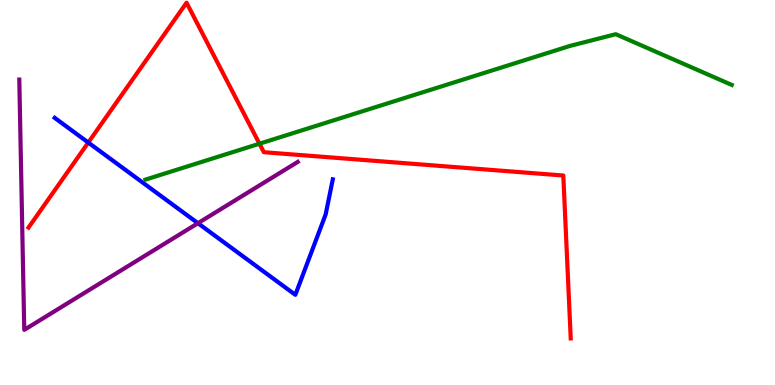[{'lines': ['blue', 'red'], 'intersections': [{'x': 1.14, 'y': 6.3}]}, {'lines': ['green', 'red'], 'intersections': [{'x': 3.35, 'y': 6.27}]}, {'lines': ['purple', 'red'], 'intersections': []}, {'lines': ['blue', 'green'], 'intersections': []}, {'lines': ['blue', 'purple'], 'intersections': [{'x': 2.55, 'y': 4.2}]}, {'lines': ['green', 'purple'], 'intersections': []}]